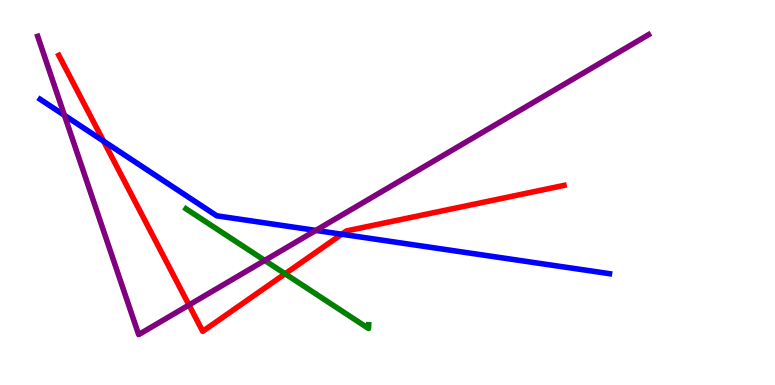[{'lines': ['blue', 'red'], 'intersections': [{'x': 1.34, 'y': 6.33}, {'x': 4.41, 'y': 3.92}]}, {'lines': ['green', 'red'], 'intersections': [{'x': 3.68, 'y': 2.89}]}, {'lines': ['purple', 'red'], 'intersections': [{'x': 2.44, 'y': 2.08}]}, {'lines': ['blue', 'green'], 'intersections': []}, {'lines': ['blue', 'purple'], 'intersections': [{'x': 0.832, 'y': 7.0}, {'x': 4.07, 'y': 4.02}]}, {'lines': ['green', 'purple'], 'intersections': [{'x': 3.42, 'y': 3.24}]}]